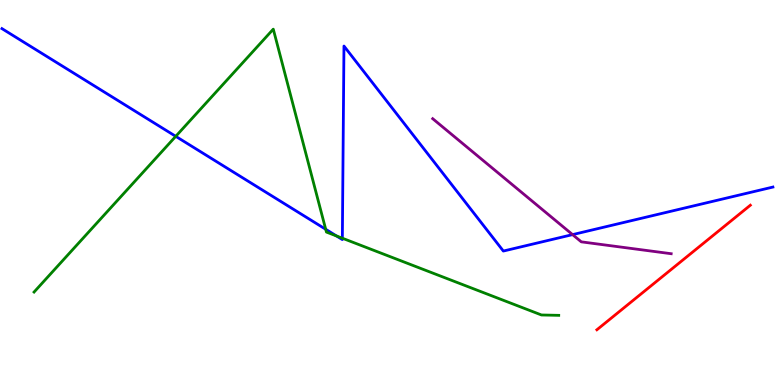[{'lines': ['blue', 'red'], 'intersections': []}, {'lines': ['green', 'red'], 'intersections': []}, {'lines': ['purple', 'red'], 'intersections': []}, {'lines': ['blue', 'green'], 'intersections': [{'x': 2.27, 'y': 6.46}, {'x': 4.2, 'y': 4.04}, {'x': 4.34, 'y': 3.87}, {'x': 4.42, 'y': 3.81}]}, {'lines': ['blue', 'purple'], 'intersections': [{'x': 7.39, 'y': 3.91}]}, {'lines': ['green', 'purple'], 'intersections': []}]